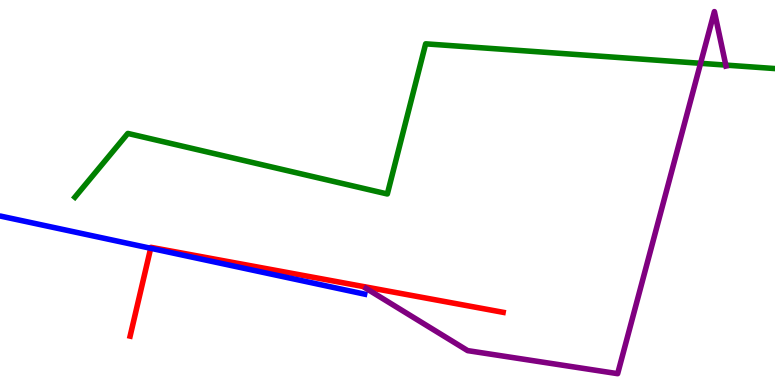[{'lines': ['blue', 'red'], 'intersections': [{'x': 1.94, 'y': 3.55}]}, {'lines': ['green', 'red'], 'intersections': []}, {'lines': ['purple', 'red'], 'intersections': []}, {'lines': ['blue', 'green'], 'intersections': []}, {'lines': ['blue', 'purple'], 'intersections': []}, {'lines': ['green', 'purple'], 'intersections': [{'x': 9.04, 'y': 8.36}, {'x': 9.37, 'y': 8.31}]}]